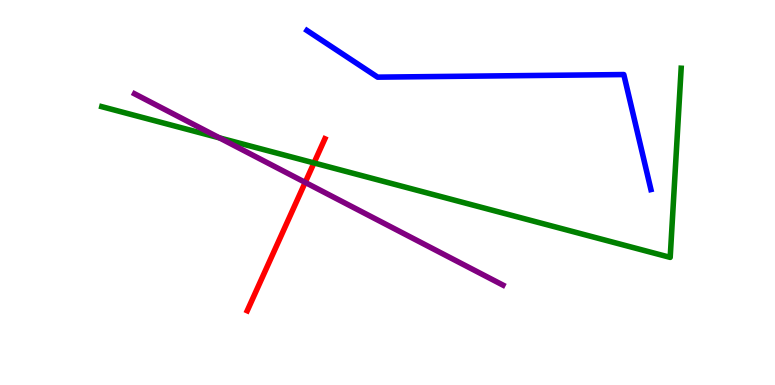[{'lines': ['blue', 'red'], 'intersections': []}, {'lines': ['green', 'red'], 'intersections': [{'x': 4.05, 'y': 5.77}]}, {'lines': ['purple', 'red'], 'intersections': [{'x': 3.94, 'y': 5.26}]}, {'lines': ['blue', 'green'], 'intersections': []}, {'lines': ['blue', 'purple'], 'intersections': []}, {'lines': ['green', 'purple'], 'intersections': [{'x': 2.83, 'y': 6.42}]}]